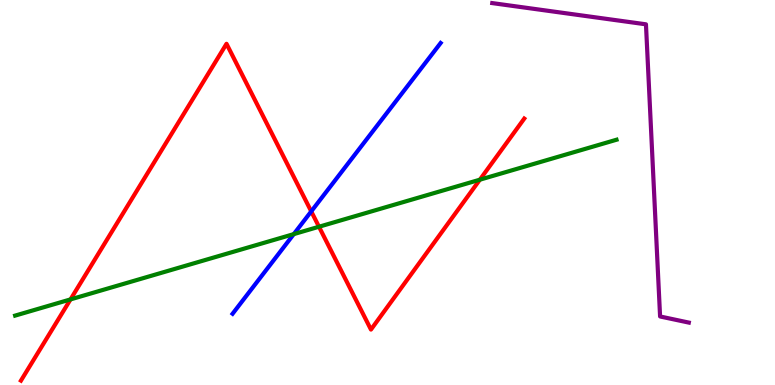[{'lines': ['blue', 'red'], 'intersections': [{'x': 4.02, 'y': 4.51}]}, {'lines': ['green', 'red'], 'intersections': [{'x': 0.91, 'y': 2.22}, {'x': 4.12, 'y': 4.11}, {'x': 6.19, 'y': 5.33}]}, {'lines': ['purple', 'red'], 'intersections': []}, {'lines': ['blue', 'green'], 'intersections': [{'x': 3.79, 'y': 3.92}]}, {'lines': ['blue', 'purple'], 'intersections': []}, {'lines': ['green', 'purple'], 'intersections': []}]